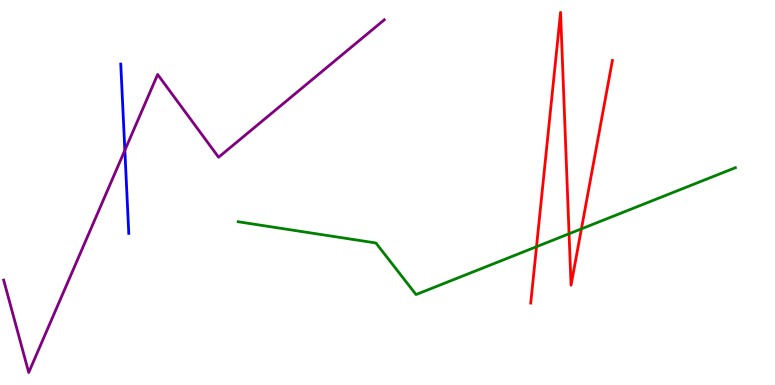[{'lines': ['blue', 'red'], 'intersections': []}, {'lines': ['green', 'red'], 'intersections': [{'x': 6.92, 'y': 3.59}, {'x': 7.34, 'y': 3.93}, {'x': 7.5, 'y': 4.06}]}, {'lines': ['purple', 'red'], 'intersections': []}, {'lines': ['blue', 'green'], 'intersections': []}, {'lines': ['blue', 'purple'], 'intersections': [{'x': 1.61, 'y': 6.1}]}, {'lines': ['green', 'purple'], 'intersections': []}]